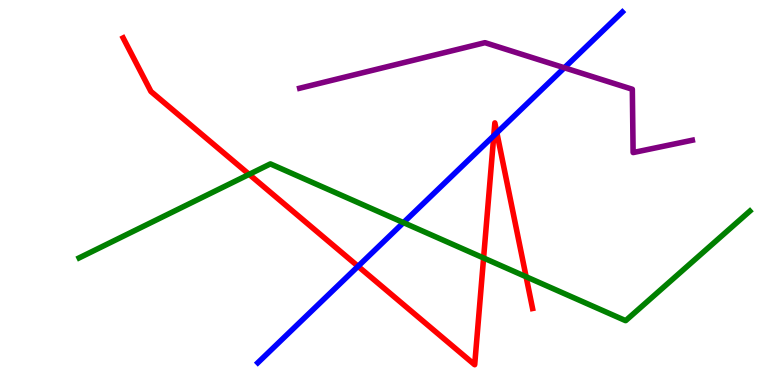[{'lines': ['blue', 'red'], 'intersections': [{'x': 4.62, 'y': 3.08}, {'x': 6.37, 'y': 6.47}, {'x': 6.41, 'y': 6.55}]}, {'lines': ['green', 'red'], 'intersections': [{'x': 3.21, 'y': 5.47}, {'x': 6.24, 'y': 3.3}, {'x': 6.79, 'y': 2.81}]}, {'lines': ['purple', 'red'], 'intersections': []}, {'lines': ['blue', 'green'], 'intersections': [{'x': 5.21, 'y': 4.22}]}, {'lines': ['blue', 'purple'], 'intersections': [{'x': 7.28, 'y': 8.24}]}, {'lines': ['green', 'purple'], 'intersections': []}]